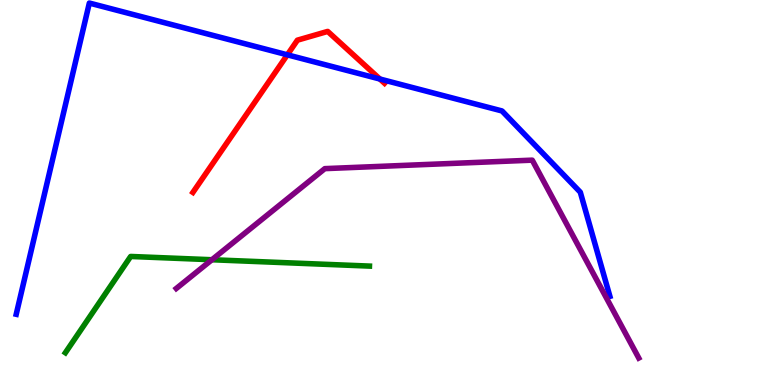[{'lines': ['blue', 'red'], 'intersections': [{'x': 3.71, 'y': 8.58}, {'x': 4.9, 'y': 7.95}]}, {'lines': ['green', 'red'], 'intersections': []}, {'lines': ['purple', 'red'], 'intersections': []}, {'lines': ['blue', 'green'], 'intersections': []}, {'lines': ['blue', 'purple'], 'intersections': []}, {'lines': ['green', 'purple'], 'intersections': [{'x': 2.73, 'y': 3.25}]}]